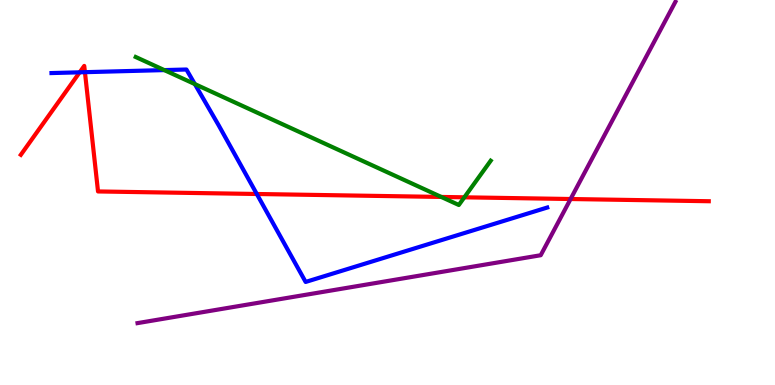[{'lines': ['blue', 'red'], 'intersections': [{'x': 1.03, 'y': 8.12}, {'x': 1.1, 'y': 8.13}, {'x': 3.31, 'y': 4.96}]}, {'lines': ['green', 'red'], 'intersections': [{'x': 5.69, 'y': 4.88}, {'x': 5.99, 'y': 4.87}]}, {'lines': ['purple', 'red'], 'intersections': [{'x': 7.36, 'y': 4.83}]}, {'lines': ['blue', 'green'], 'intersections': [{'x': 2.12, 'y': 8.18}, {'x': 2.51, 'y': 7.82}]}, {'lines': ['blue', 'purple'], 'intersections': []}, {'lines': ['green', 'purple'], 'intersections': []}]